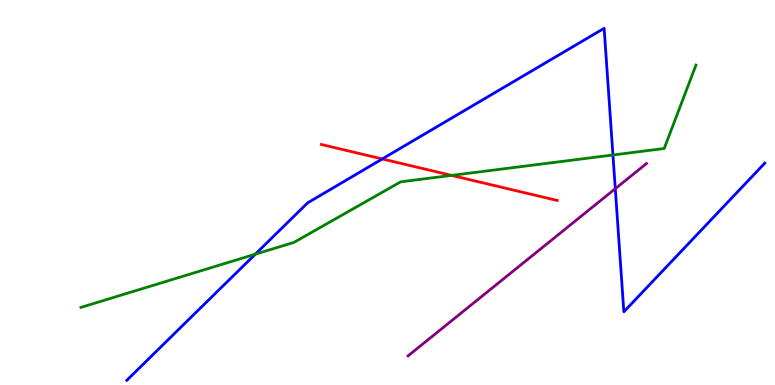[{'lines': ['blue', 'red'], 'intersections': [{'x': 4.93, 'y': 5.87}]}, {'lines': ['green', 'red'], 'intersections': [{'x': 5.83, 'y': 5.44}]}, {'lines': ['purple', 'red'], 'intersections': []}, {'lines': ['blue', 'green'], 'intersections': [{'x': 3.29, 'y': 3.4}, {'x': 7.91, 'y': 5.97}]}, {'lines': ['blue', 'purple'], 'intersections': [{'x': 7.94, 'y': 5.1}]}, {'lines': ['green', 'purple'], 'intersections': []}]